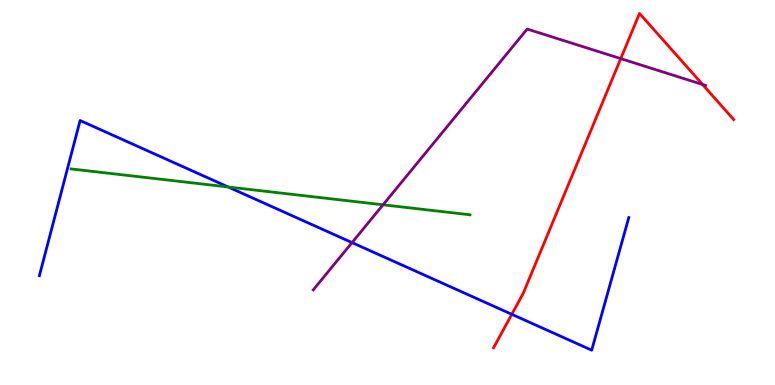[{'lines': ['blue', 'red'], 'intersections': [{'x': 6.6, 'y': 1.84}]}, {'lines': ['green', 'red'], 'intersections': []}, {'lines': ['purple', 'red'], 'intersections': [{'x': 8.01, 'y': 8.48}, {'x': 9.07, 'y': 7.81}]}, {'lines': ['blue', 'green'], 'intersections': [{'x': 2.94, 'y': 5.14}]}, {'lines': ['blue', 'purple'], 'intersections': [{'x': 4.54, 'y': 3.7}]}, {'lines': ['green', 'purple'], 'intersections': [{'x': 4.94, 'y': 4.68}]}]